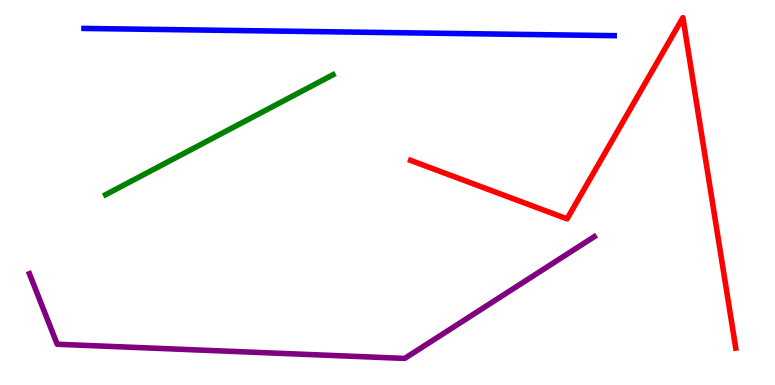[{'lines': ['blue', 'red'], 'intersections': []}, {'lines': ['green', 'red'], 'intersections': []}, {'lines': ['purple', 'red'], 'intersections': []}, {'lines': ['blue', 'green'], 'intersections': []}, {'lines': ['blue', 'purple'], 'intersections': []}, {'lines': ['green', 'purple'], 'intersections': []}]